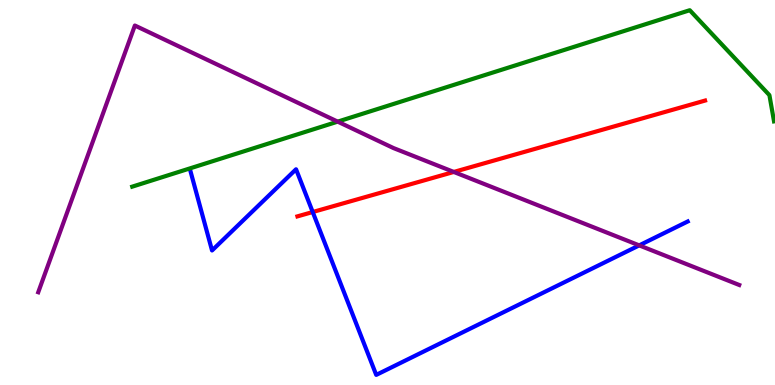[{'lines': ['blue', 'red'], 'intersections': [{'x': 4.04, 'y': 4.49}]}, {'lines': ['green', 'red'], 'intersections': []}, {'lines': ['purple', 'red'], 'intersections': [{'x': 5.86, 'y': 5.53}]}, {'lines': ['blue', 'green'], 'intersections': []}, {'lines': ['blue', 'purple'], 'intersections': [{'x': 8.25, 'y': 3.63}]}, {'lines': ['green', 'purple'], 'intersections': [{'x': 4.36, 'y': 6.84}]}]